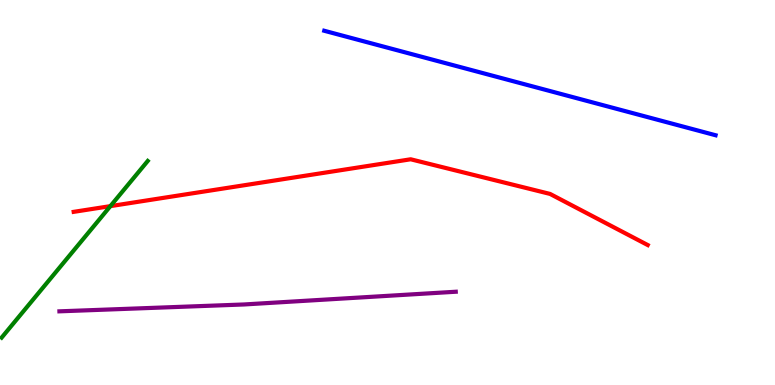[{'lines': ['blue', 'red'], 'intersections': []}, {'lines': ['green', 'red'], 'intersections': [{'x': 1.42, 'y': 4.65}]}, {'lines': ['purple', 'red'], 'intersections': []}, {'lines': ['blue', 'green'], 'intersections': []}, {'lines': ['blue', 'purple'], 'intersections': []}, {'lines': ['green', 'purple'], 'intersections': []}]